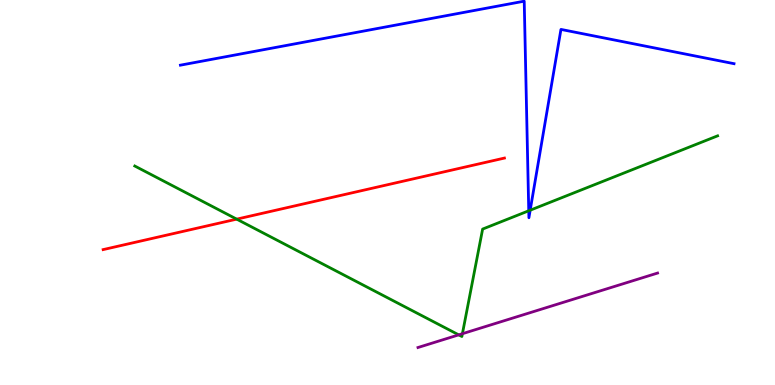[{'lines': ['blue', 'red'], 'intersections': []}, {'lines': ['green', 'red'], 'intersections': [{'x': 3.05, 'y': 4.31}]}, {'lines': ['purple', 'red'], 'intersections': []}, {'lines': ['blue', 'green'], 'intersections': [{'x': 6.82, 'y': 4.53}, {'x': 6.84, 'y': 4.54}]}, {'lines': ['blue', 'purple'], 'intersections': []}, {'lines': ['green', 'purple'], 'intersections': [{'x': 5.92, 'y': 1.3}, {'x': 5.97, 'y': 1.33}]}]